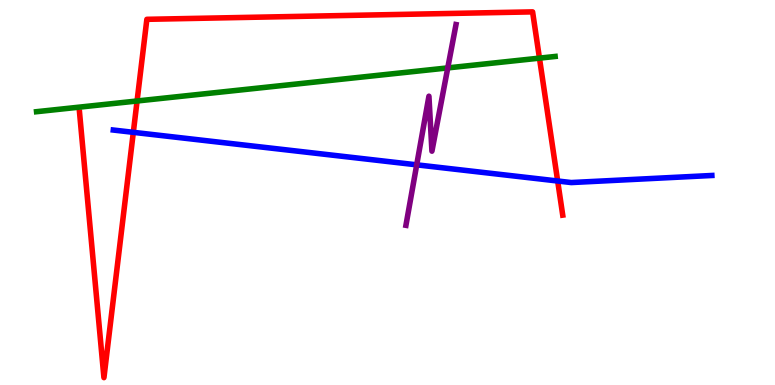[{'lines': ['blue', 'red'], 'intersections': [{'x': 1.72, 'y': 6.56}, {'x': 7.2, 'y': 5.3}]}, {'lines': ['green', 'red'], 'intersections': [{'x': 1.77, 'y': 7.38}, {'x': 6.96, 'y': 8.49}]}, {'lines': ['purple', 'red'], 'intersections': []}, {'lines': ['blue', 'green'], 'intersections': []}, {'lines': ['blue', 'purple'], 'intersections': [{'x': 5.38, 'y': 5.72}]}, {'lines': ['green', 'purple'], 'intersections': [{'x': 5.78, 'y': 8.24}]}]